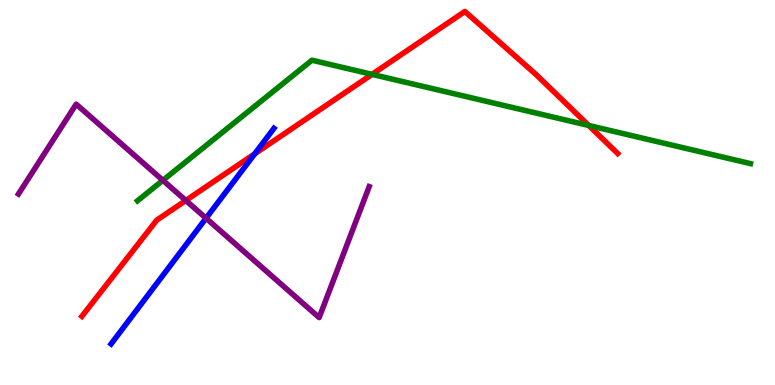[{'lines': ['blue', 'red'], 'intersections': [{'x': 3.29, 'y': 6.0}]}, {'lines': ['green', 'red'], 'intersections': [{'x': 4.8, 'y': 8.07}, {'x': 7.6, 'y': 6.74}]}, {'lines': ['purple', 'red'], 'intersections': [{'x': 2.4, 'y': 4.79}]}, {'lines': ['blue', 'green'], 'intersections': []}, {'lines': ['blue', 'purple'], 'intersections': [{'x': 2.66, 'y': 4.33}]}, {'lines': ['green', 'purple'], 'intersections': [{'x': 2.1, 'y': 5.32}]}]